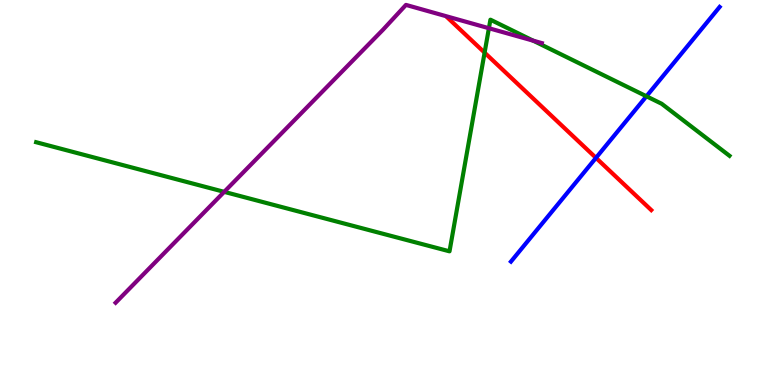[{'lines': ['blue', 'red'], 'intersections': [{'x': 7.69, 'y': 5.9}]}, {'lines': ['green', 'red'], 'intersections': [{'x': 6.25, 'y': 8.63}]}, {'lines': ['purple', 'red'], 'intersections': []}, {'lines': ['blue', 'green'], 'intersections': [{'x': 8.34, 'y': 7.5}]}, {'lines': ['blue', 'purple'], 'intersections': []}, {'lines': ['green', 'purple'], 'intersections': [{'x': 2.89, 'y': 5.02}, {'x': 6.31, 'y': 9.27}, {'x': 6.88, 'y': 8.94}]}]